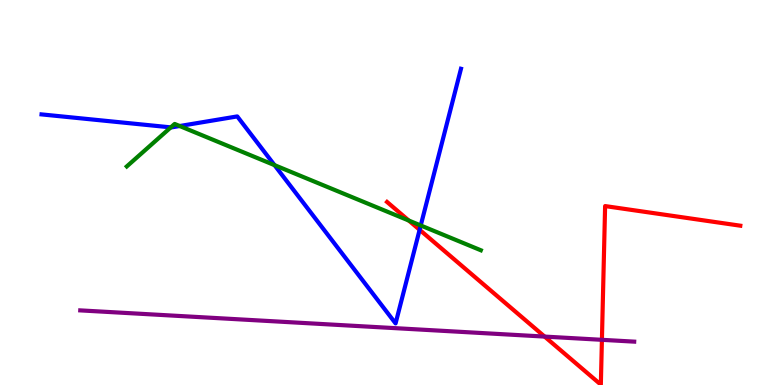[{'lines': ['blue', 'red'], 'intersections': [{'x': 5.41, 'y': 4.03}]}, {'lines': ['green', 'red'], 'intersections': [{'x': 5.27, 'y': 4.27}]}, {'lines': ['purple', 'red'], 'intersections': [{'x': 7.03, 'y': 1.26}, {'x': 7.77, 'y': 1.17}]}, {'lines': ['blue', 'green'], 'intersections': [{'x': 2.2, 'y': 6.69}, {'x': 2.32, 'y': 6.73}, {'x': 3.54, 'y': 5.71}, {'x': 5.43, 'y': 4.14}]}, {'lines': ['blue', 'purple'], 'intersections': []}, {'lines': ['green', 'purple'], 'intersections': []}]